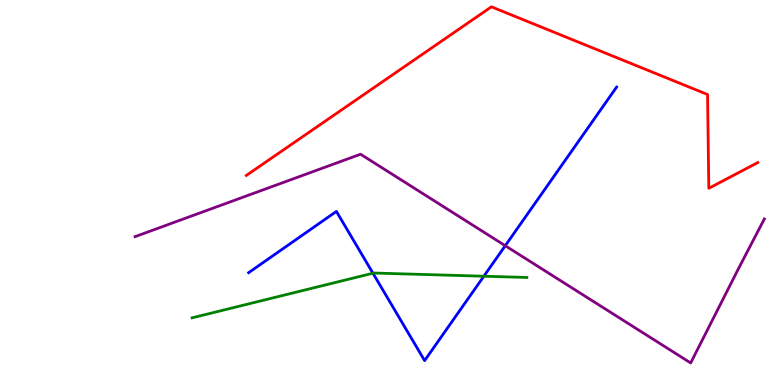[{'lines': ['blue', 'red'], 'intersections': []}, {'lines': ['green', 'red'], 'intersections': []}, {'lines': ['purple', 'red'], 'intersections': []}, {'lines': ['blue', 'green'], 'intersections': [{'x': 4.81, 'y': 2.9}, {'x': 6.24, 'y': 2.83}]}, {'lines': ['blue', 'purple'], 'intersections': [{'x': 6.52, 'y': 3.62}]}, {'lines': ['green', 'purple'], 'intersections': []}]